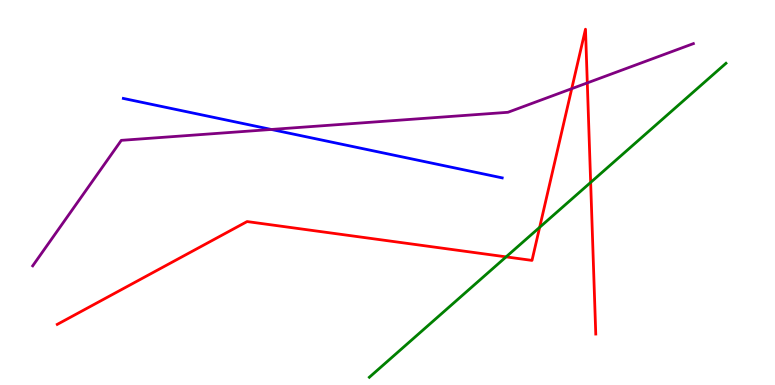[{'lines': ['blue', 'red'], 'intersections': []}, {'lines': ['green', 'red'], 'intersections': [{'x': 6.53, 'y': 3.33}, {'x': 6.96, 'y': 4.1}, {'x': 7.62, 'y': 5.26}]}, {'lines': ['purple', 'red'], 'intersections': [{'x': 7.38, 'y': 7.7}, {'x': 7.58, 'y': 7.85}]}, {'lines': ['blue', 'green'], 'intersections': []}, {'lines': ['blue', 'purple'], 'intersections': [{'x': 3.5, 'y': 6.64}]}, {'lines': ['green', 'purple'], 'intersections': []}]